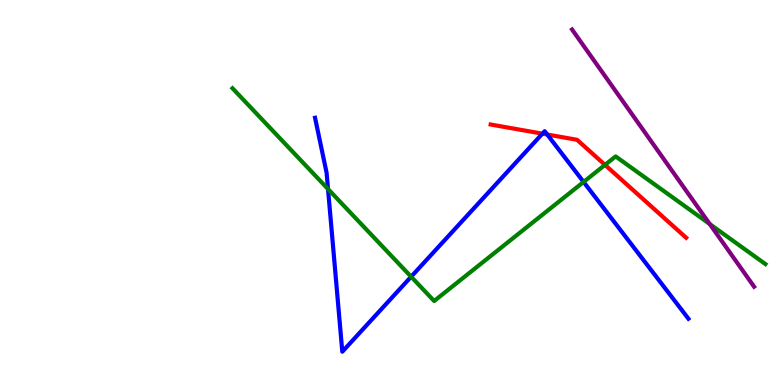[{'lines': ['blue', 'red'], 'intersections': [{'x': 7.0, 'y': 6.53}, {'x': 7.06, 'y': 6.51}]}, {'lines': ['green', 'red'], 'intersections': [{'x': 7.81, 'y': 5.72}]}, {'lines': ['purple', 'red'], 'intersections': []}, {'lines': ['blue', 'green'], 'intersections': [{'x': 4.23, 'y': 5.09}, {'x': 5.3, 'y': 2.81}, {'x': 7.53, 'y': 5.27}]}, {'lines': ['blue', 'purple'], 'intersections': []}, {'lines': ['green', 'purple'], 'intersections': [{'x': 9.16, 'y': 4.18}]}]